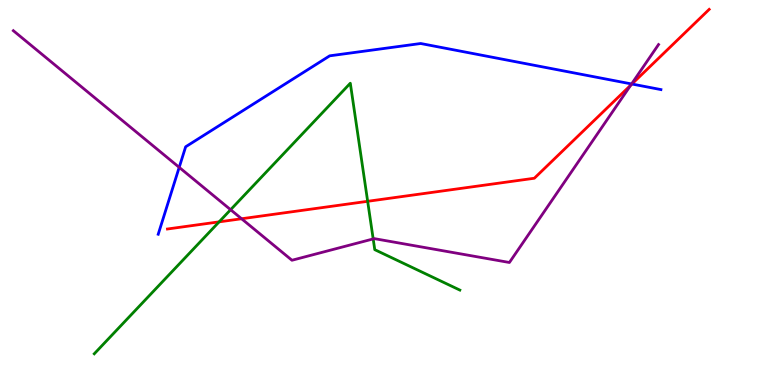[{'lines': ['blue', 'red'], 'intersections': [{'x': 8.15, 'y': 7.82}]}, {'lines': ['green', 'red'], 'intersections': [{'x': 2.83, 'y': 4.24}, {'x': 4.74, 'y': 4.77}]}, {'lines': ['purple', 'red'], 'intersections': [{'x': 3.12, 'y': 4.32}, {'x': 8.14, 'y': 7.79}]}, {'lines': ['blue', 'green'], 'intersections': []}, {'lines': ['blue', 'purple'], 'intersections': [{'x': 2.31, 'y': 5.65}, {'x': 8.15, 'y': 7.82}]}, {'lines': ['green', 'purple'], 'intersections': [{'x': 2.98, 'y': 4.55}, {'x': 4.82, 'y': 3.79}]}]